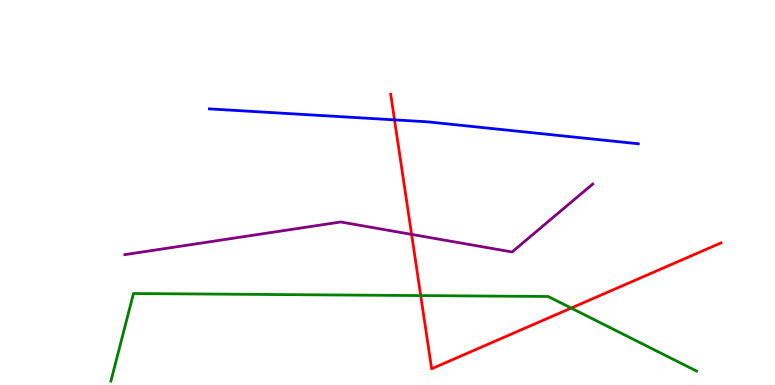[{'lines': ['blue', 'red'], 'intersections': [{'x': 5.09, 'y': 6.89}]}, {'lines': ['green', 'red'], 'intersections': [{'x': 5.43, 'y': 2.32}, {'x': 7.37, 'y': 2.0}]}, {'lines': ['purple', 'red'], 'intersections': [{'x': 5.31, 'y': 3.91}]}, {'lines': ['blue', 'green'], 'intersections': []}, {'lines': ['blue', 'purple'], 'intersections': []}, {'lines': ['green', 'purple'], 'intersections': []}]